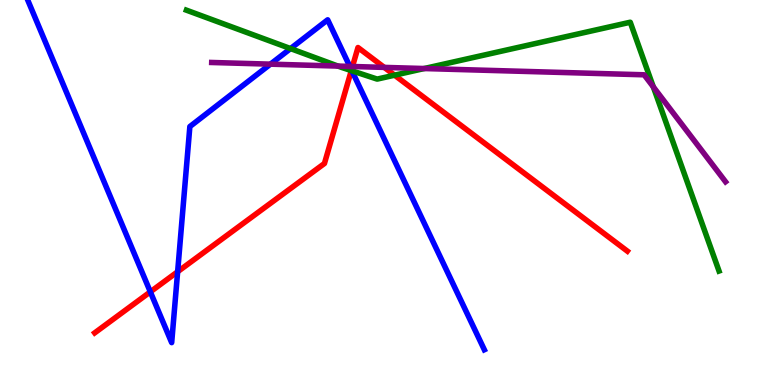[{'lines': ['blue', 'red'], 'intersections': [{'x': 1.94, 'y': 2.42}, {'x': 2.29, 'y': 2.94}, {'x': 4.54, 'y': 8.18}]}, {'lines': ['green', 'red'], 'intersections': [{'x': 4.53, 'y': 8.17}, {'x': 5.09, 'y': 8.05}]}, {'lines': ['purple', 'red'], 'intersections': [{'x': 4.55, 'y': 8.27}, {'x': 4.96, 'y': 8.25}]}, {'lines': ['blue', 'green'], 'intersections': [{'x': 3.75, 'y': 8.74}, {'x': 4.54, 'y': 8.16}]}, {'lines': ['blue', 'purple'], 'intersections': [{'x': 3.49, 'y': 8.33}, {'x': 4.51, 'y': 8.27}]}, {'lines': ['green', 'purple'], 'intersections': [{'x': 4.36, 'y': 8.28}, {'x': 5.47, 'y': 8.22}, {'x': 8.43, 'y': 7.74}]}]